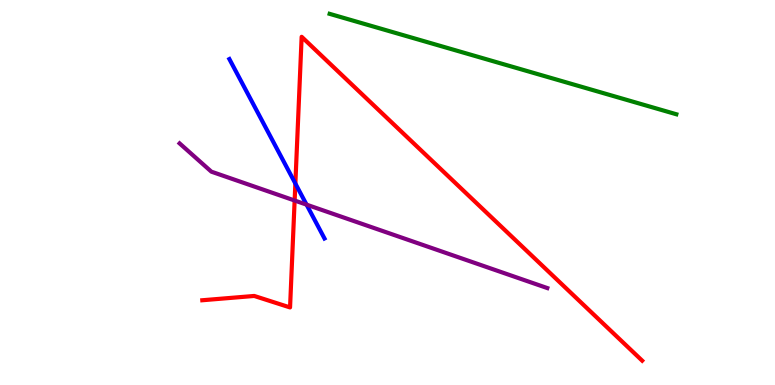[{'lines': ['blue', 'red'], 'intersections': [{'x': 3.81, 'y': 5.23}]}, {'lines': ['green', 'red'], 'intersections': []}, {'lines': ['purple', 'red'], 'intersections': [{'x': 3.8, 'y': 4.79}]}, {'lines': ['blue', 'green'], 'intersections': []}, {'lines': ['blue', 'purple'], 'intersections': [{'x': 3.96, 'y': 4.68}]}, {'lines': ['green', 'purple'], 'intersections': []}]